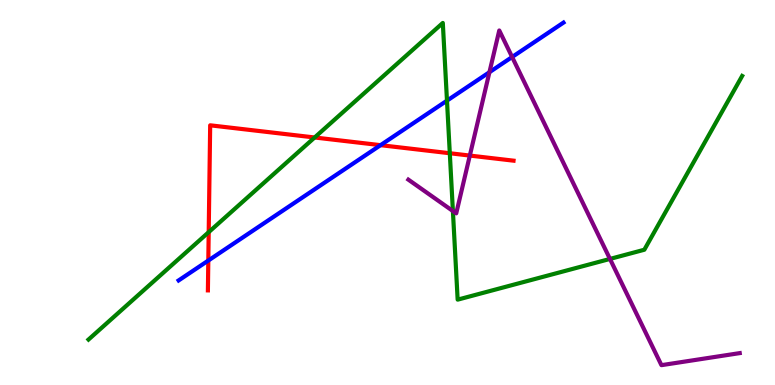[{'lines': ['blue', 'red'], 'intersections': [{'x': 2.69, 'y': 3.23}, {'x': 4.91, 'y': 6.23}]}, {'lines': ['green', 'red'], 'intersections': [{'x': 2.69, 'y': 3.97}, {'x': 4.06, 'y': 6.43}, {'x': 5.8, 'y': 6.02}]}, {'lines': ['purple', 'red'], 'intersections': [{'x': 6.06, 'y': 5.96}]}, {'lines': ['blue', 'green'], 'intersections': [{'x': 5.77, 'y': 7.39}]}, {'lines': ['blue', 'purple'], 'intersections': [{'x': 6.32, 'y': 8.12}, {'x': 6.61, 'y': 8.52}]}, {'lines': ['green', 'purple'], 'intersections': [{'x': 5.84, 'y': 4.52}, {'x': 7.87, 'y': 3.27}]}]